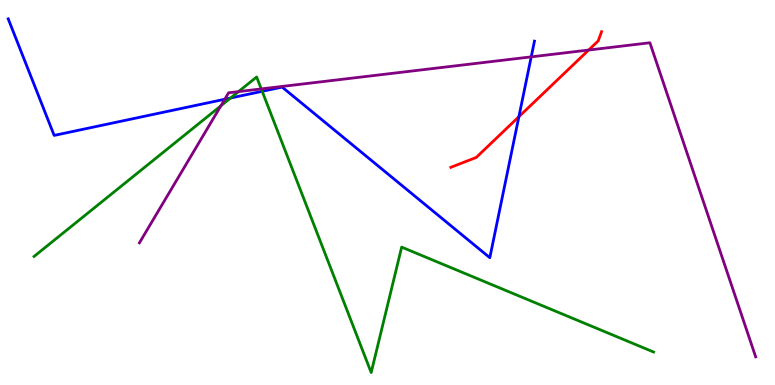[{'lines': ['blue', 'red'], 'intersections': [{'x': 6.7, 'y': 6.97}]}, {'lines': ['green', 'red'], 'intersections': []}, {'lines': ['purple', 'red'], 'intersections': [{'x': 7.6, 'y': 8.7}]}, {'lines': ['blue', 'green'], 'intersections': [{'x': 2.97, 'y': 7.45}, {'x': 3.38, 'y': 7.63}]}, {'lines': ['blue', 'purple'], 'intersections': [{'x': 2.9, 'y': 7.42}, {'x': 6.85, 'y': 8.52}]}, {'lines': ['green', 'purple'], 'intersections': [{'x': 2.85, 'y': 7.25}, {'x': 3.08, 'y': 7.62}, {'x': 3.37, 'y': 7.69}]}]